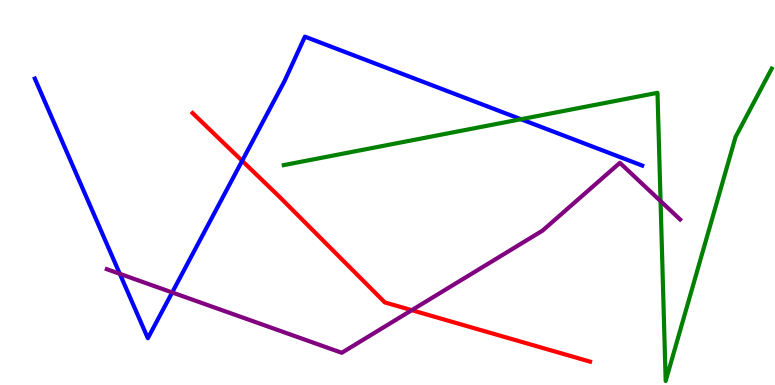[{'lines': ['blue', 'red'], 'intersections': [{'x': 3.12, 'y': 5.82}]}, {'lines': ['green', 'red'], 'intersections': []}, {'lines': ['purple', 'red'], 'intersections': [{'x': 5.31, 'y': 1.94}]}, {'lines': ['blue', 'green'], 'intersections': [{'x': 6.72, 'y': 6.9}]}, {'lines': ['blue', 'purple'], 'intersections': [{'x': 1.55, 'y': 2.89}, {'x': 2.22, 'y': 2.4}]}, {'lines': ['green', 'purple'], 'intersections': [{'x': 8.52, 'y': 4.78}]}]